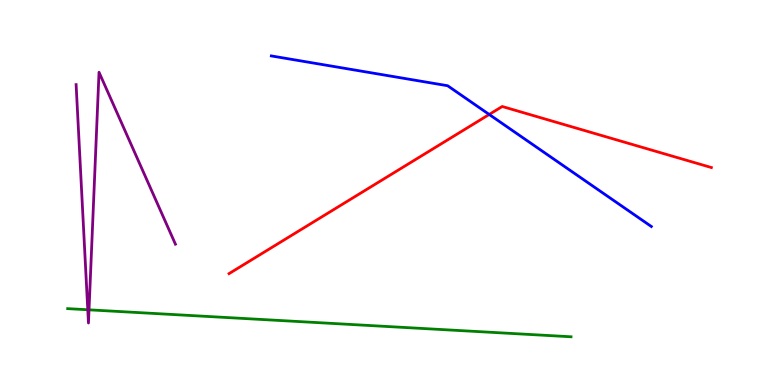[{'lines': ['blue', 'red'], 'intersections': [{'x': 6.31, 'y': 7.03}]}, {'lines': ['green', 'red'], 'intersections': []}, {'lines': ['purple', 'red'], 'intersections': []}, {'lines': ['blue', 'green'], 'intersections': []}, {'lines': ['blue', 'purple'], 'intersections': []}, {'lines': ['green', 'purple'], 'intersections': [{'x': 1.13, 'y': 1.95}, {'x': 1.15, 'y': 1.95}]}]